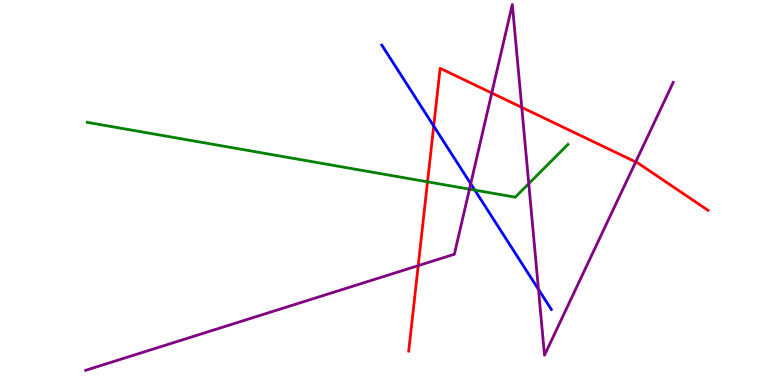[{'lines': ['blue', 'red'], 'intersections': [{'x': 5.6, 'y': 6.73}]}, {'lines': ['green', 'red'], 'intersections': [{'x': 5.52, 'y': 5.28}]}, {'lines': ['purple', 'red'], 'intersections': [{'x': 5.4, 'y': 3.1}, {'x': 6.35, 'y': 7.58}, {'x': 6.73, 'y': 7.21}, {'x': 8.2, 'y': 5.79}]}, {'lines': ['blue', 'green'], 'intersections': [{'x': 6.13, 'y': 5.06}]}, {'lines': ['blue', 'purple'], 'intersections': [{'x': 6.07, 'y': 5.23}, {'x': 6.95, 'y': 2.48}]}, {'lines': ['green', 'purple'], 'intersections': [{'x': 6.06, 'y': 5.09}, {'x': 6.82, 'y': 5.23}]}]